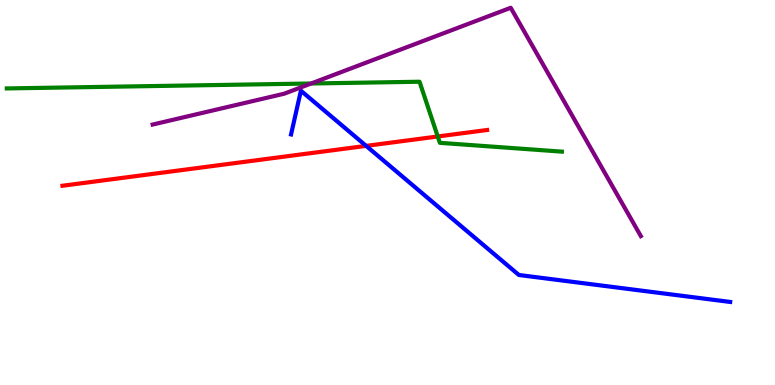[{'lines': ['blue', 'red'], 'intersections': [{'x': 4.72, 'y': 6.21}]}, {'lines': ['green', 'red'], 'intersections': [{'x': 5.65, 'y': 6.46}]}, {'lines': ['purple', 'red'], 'intersections': []}, {'lines': ['blue', 'green'], 'intersections': []}, {'lines': ['blue', 'purple'], 'intersections': []}, {'lines': ['green', 'purple'], 'intersections': [{'x': 4.01, 'y': 7.83}]}]